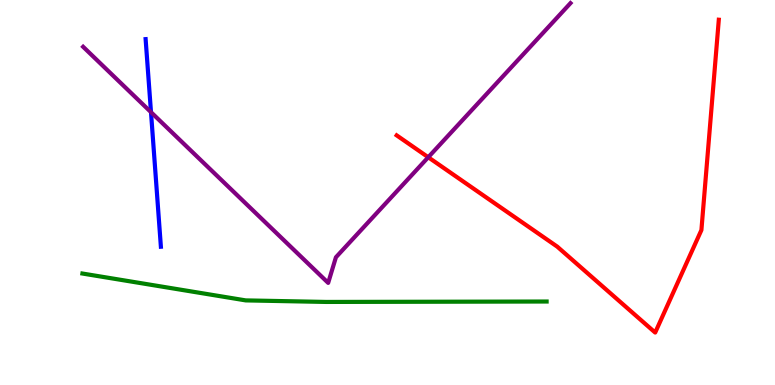[{'lines': ['blue', 'red'], 'intersections': []}, {'lines': ['green', 'red'], 'intersections': []}, {'lines': ['purple', 'red'], 'intersections': [{'x': 5.53, 'y': 5.92}]}, {'lines': ['blue', 'green'], 'intersections': []}, {'lines': ['blue', 'purple'], 'intersections': [{'x': 1.95, 'y': 7.09}]}, {'lines': ['green', 'purple'], 'intersections': []}]